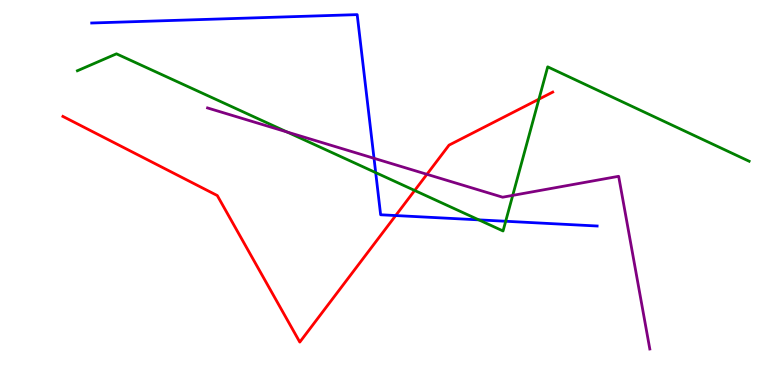[{'lines': ['blue', 'red'], 'intersections': [{'x': 5.11, 'y': 4.4}]}, {'lines': ['green', 'red'], 'intersections': [{'x': 5.35, 'y': 5.05}, {'x': 6.95, 'y': 7.42}]}, {'lines': ['purple', 'red'], 'intersections': [{'x': 5.51, 'y': 5.47}]}, {'lines': ['blue', 'green'], 'intersections': [{'x': 4.85, 'y': 5.52}, {'x': 6.18, 'y': 4.29}, {'x': 6.52, 'y': 4.25}]}, {'lines': ['blue', 'purple'], 'intersections': [{'x': 4.83, 'y': 5.89}]}, {'lines': ['green', 'purple'], 'intersections': [{'x': 3.7, 'y': 6.57}, {'x': 6.62, 'y': 4.93}]}]